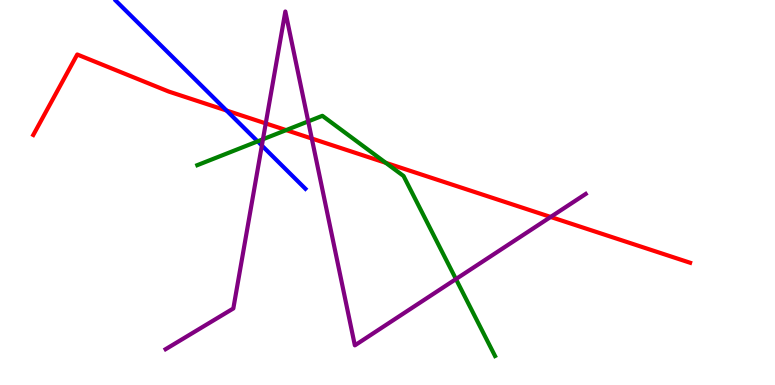[{'lines': ['blue', 'red'], 'intersections': [{'x': 2.92, 'y': 7.13}]}, {'lines': ['green', 'red'], 'intersections': [{'x': 3.69, 'y': 6.62}, {'x': 4.98, 'y': 5.77}]}, {'lines': ['purple', 'red'], 'intersections': [{'x': 3.43, 'y': 6.79}, {'x': 4.02, 'y': 6.4}, {'x': 7.11, 'y': 4.36}]}, {'lines': ['blue', 'green'], 'intersections': [{'x': 3.32, 'y': 6.33}]}, {'lines': ['blue', 'purple'], 'intersections': [{'x': 3.38, 'y': 6.22}]}, {'lines': ['green', 'purple'], 'intersections': [{'x': 3.39, 'y': 6.38}, {'x': 3.98, 'y': 6.85}, {'x': 5.88, 'y': 2.75}]}]